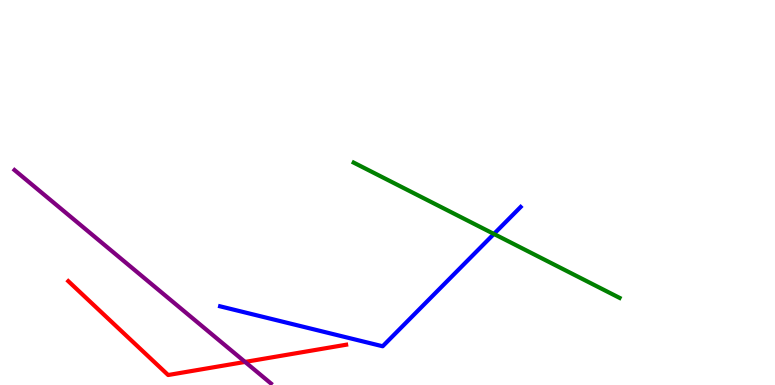[{'lines': ['blue', 'red'], 'intersections': []}, {'lines': ['green', 'red'], 'intersections': []}, {'lines': ['purple', 'red'], 'intersections': [{'x': 3.16, 'y': 0.599}]}, {'lines': ['blue', 'green'], 'intersections': [{'x': 6.37, 'y': 3.92}]}, {'lines': ['blue', 'purple'], 'intersections': []}, {'lines': ['green', 'purple'], 'intersections': []}]